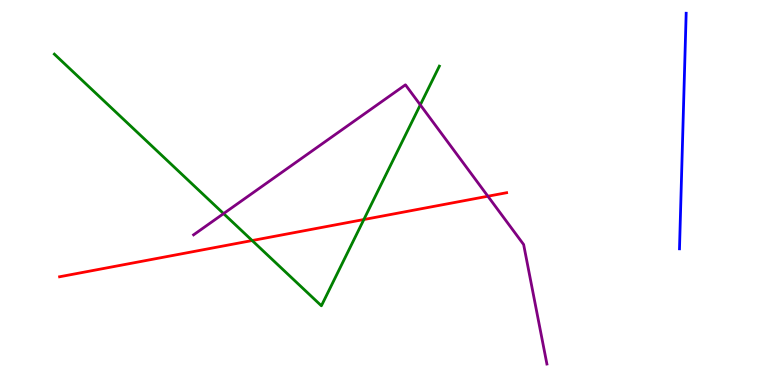[{'lines': ['blue', 'red'], 'intersections': []}, {'lines': ['green', 'red'], 'intersections': [{'x': 3.25, 'y': 3.75}, {'x': 4.69, 'y': 4.3}]}, {'lines': ['purple', 'red'], 'intersections': [{'x': 6.3, 'y': 4.9}]}, {'lines': ['blue', 'green'], 'intersections': []}, {'lines': ['blue', 'purple'], 'intersections': []}, {'lines': ['green', 'purple'], 'intersections': [{'x': 2.88, 'y': 4.45}, {'x': 5.42, 'y': 7.28}]}]